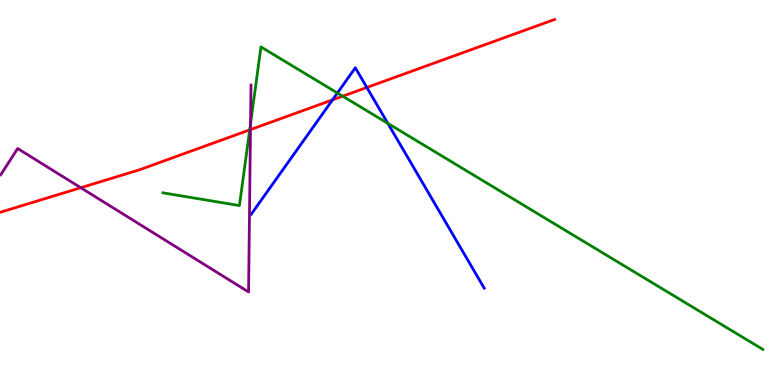[{'lines': ['blue', 'red'], 'intersections': [{'x': 4.29, 'y': 7.41}, {'x': 4.73, 'y': 7.73}]}, {'lines': ['green', 'red'], 'intersections': [{'x': 3.22, 'y': 6.63}, {'x': 4.42, 'y': 7.5}]}, {'lines': ['purple', 'red'], 'intersections': [{'x': 1.04, 'y': 5.12}, {'x': 3.23, 'y': 6.63}]}, {'lines': ['blue', 'green'], 'intersections': [{'x': 4.35, 'y': 7.58}, {'x': 5.0, 'y': 6.79}]}, {'lines': ['blue', 'purple'], 'intersections': []}, {'lines': ['green', 'purple'], 'intersections': [{'x': 3.23, 'y': 6.79}]}]